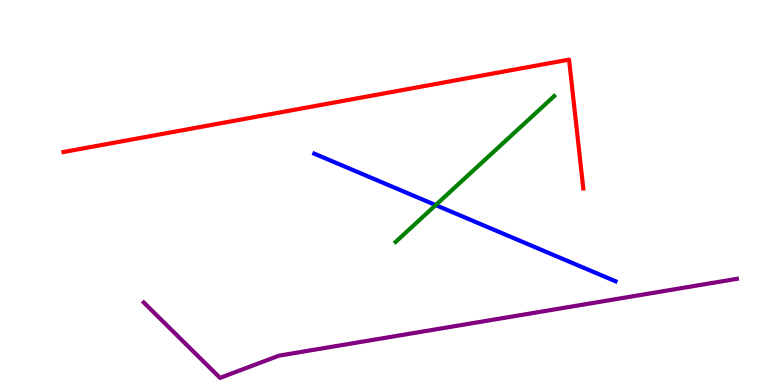[{'lines': ['blue', 'red'], 'intersections': []}, {'lines': ['green', 'red'], 'intersections': []}, {'lines': ['purple', 'red'], 'intersections': []}, {'lines': ['blue', 'green'], 'intersections': [{'x': 5.62, 'y': 4.67}]}, {'lines': ['blue', 'purple'], 'intersections': []}, {'lines': ['green', 'purple'], 'intersections': []}]